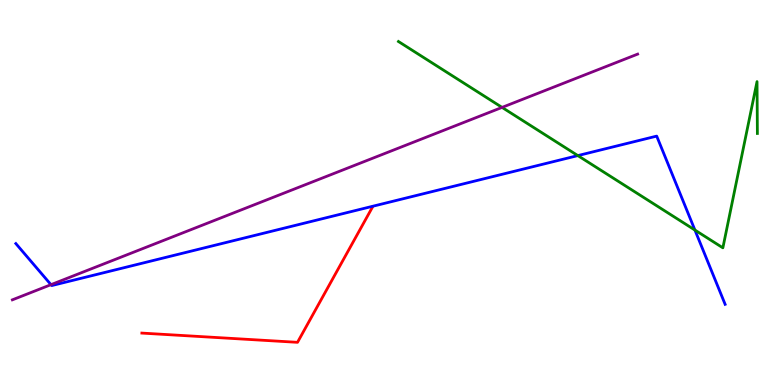[{'lines': ['blue', 'red'], 'intersections': []}, {'lines': ['green', 'red'], 'intersections': []}, {'lines': ['purple', 'red'], 'intersections': []}, {'lines': ['blue', 'green'], 'intersections': [{'x': 7.46, 'y': 5.96}, {'x': 8.97, 'y': 4.02}]}, {'lines': ['blue', 'purple'], 'intersections': [{'x': 0.658, 'y': 2.61}]}, {'lines': ['green', 'purple'], 'intersections': [{'x': 6.48, 'y': 7.21}]}]